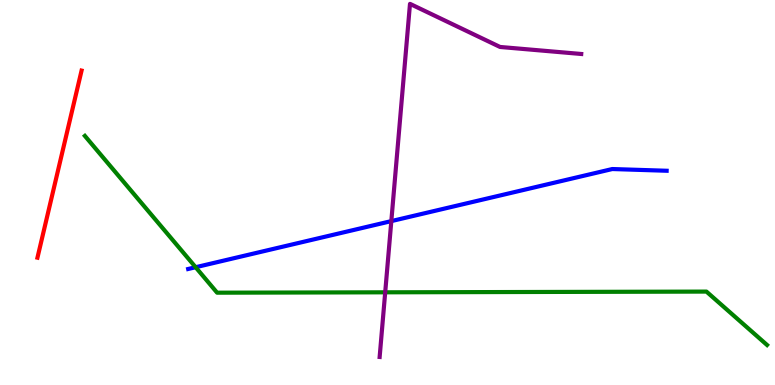[{'lines': ['blue', 'red'], 'intersections': []}, {'lines': ['green', 'red'], 'intersections': []}, {'lines': ['purple', 'red'], 'intersections': []}, {'lines': ['blue', 'green'], 'intersections': [{'x': 2.52, 'y': 3.06}]}, {'lines': ['blue', 'purple'], 'intersections': [{'x': 5.05, 'y': 4.26}]}, {'lines': ['green', 'purple'], 'intersections': [{'x': 4.97, 'y': 2.41}]}]